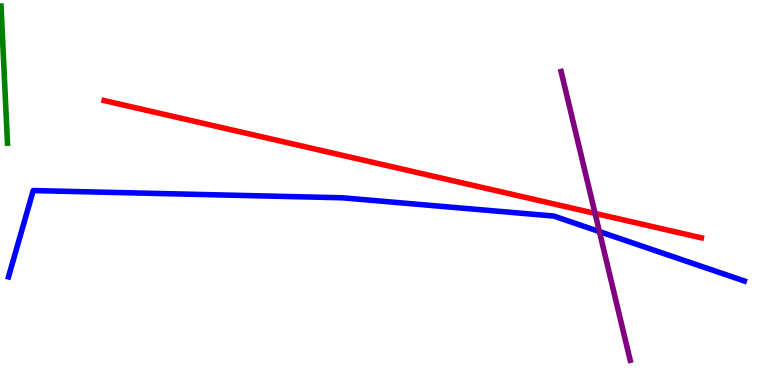[{'lines': ['blue', 'red'], 'intersections': []}, {'lines': ['green', 'red'], 'intersections': []}, {'lines': ['purple', 'red'], 'intersections': [{'x': 7.68, 'y': 4.46}]}, {'lines': ['blue', 'green'], 'intersections': []}, {'lines': ['blue', 'purple'], 'intersections': [{'x': 7.73, 'y': 3.98}]}, {'lines': ['green', 'purple'], 'intersections': []}]